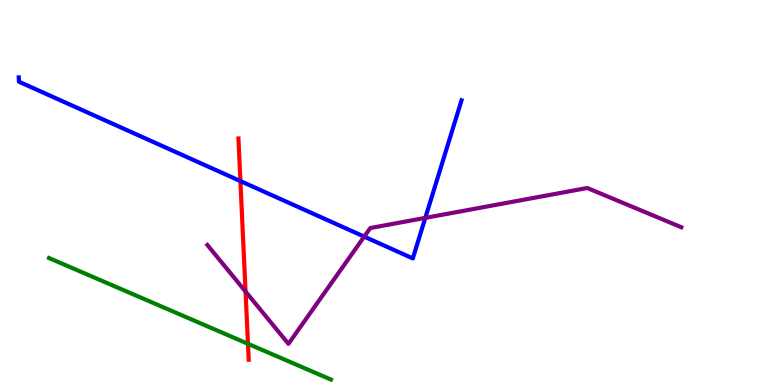[{'lines': ['blue', 'red'], 'intersections': [{'x': 3.1, 'y': 5.3}]}, {'lines': ['green', 'red'], 'intersections': [{'x': 3.2, 'y': 1.07}]}, {'lines': ['purple', 'red'], 'intersections': [{'x': 3.17, 'y': 2.43}]}, {'lines': ['blue', 'green'], 'intersections': []}, {'lines': ['blue', 'purple'], 'intersections': [{'x': 4.7, 'y': 3.85}, {'x': 5.49, 'y': 4.34}]}, {'lines': ['green', 'purple'], 'intersections': []}]